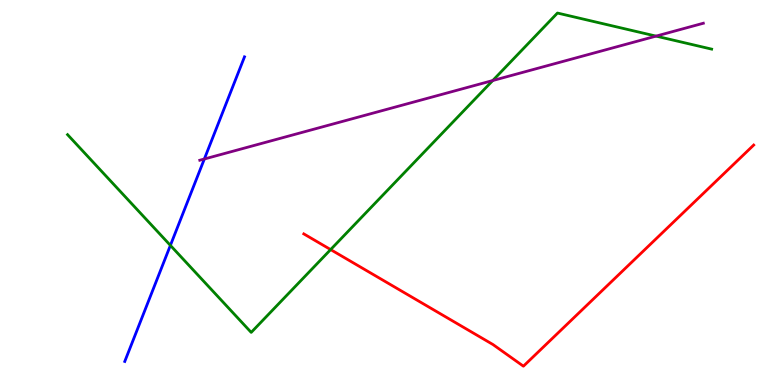[{'lines': ['blue', 'red'], 'intersections': []}, {'lines': ['green', 'red'], 'intersections': [{'x': 4.27, 'y': 3.52}]}, {'lines': ['purple', 'red'], 'intersections': []}, {'lines': ['blue', 'green'], 'intersections': [{'x': 2.2, 'y': 3.63}]}, {'lines': ['blue', 'purple'], 'intersections': [{'x': 2.64, 'y': 5.87}]}, {'lines': ['green', 'purple'], 'intersections': [{'x': 6.36, 'y': 7.91}, {'x': 8.47, 'y': 9.06}]}]